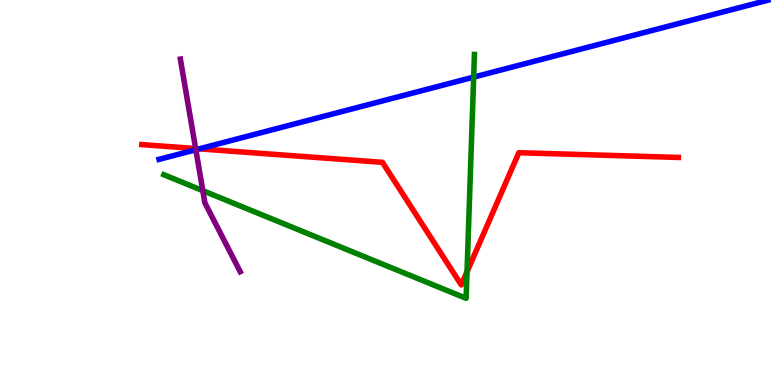[{'lines': ['blue', 'red'], 'intersections': [{'x': 2.57, 'y': 6.13}]}, {'lines': ['green', 'red'], 'intersections': [{'x': 6.03, 'y': 2.94}]}, {'lines': ['purple', 'red'], 'intersections': [{'x': 2.52, 'y': 6.14}]}, {'lines': ['blue', 'green'], 'intersections': [{'x': 6.11, 'y': 8.0}]}, {'lines': ['blue', 'purple'], 'intersections': [{'x': 2.53, 'y': 6.11}]}, {'lines': ['green', 'purple'], 'intersections': [{'x': 2.62, 'y': 5.05}]}]